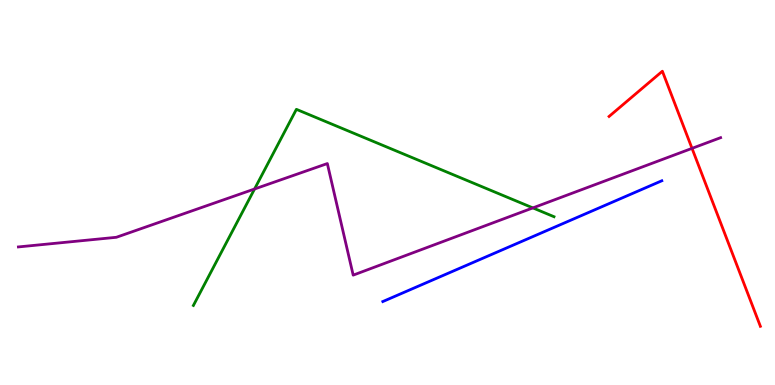[{'lines': ['blue', 'red'], 'intersections': []}, {'lines': ['green', 'red'], 'intersections': []}, {'lines': ['purple', 'red'], 'intersections': [{'x': 8.93, 'y': 6.15}]}, {'lines': ['blue', 'green'], 'intersections': []}, {'lines': ['blue', 'purple'], 'intersections': []}, {'lines': ['green', 'purple'], 'intersections': [{'x': 3.28, 'y': 5.09}, {'x': 6.88, 'y': 4.6}]}]